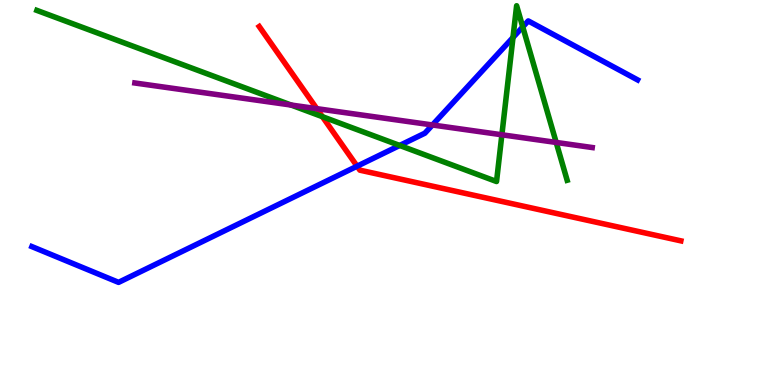[{'lines': ['blue', 'red'], 'intersections': [{'x': 4.61, 'y': 5.68}]}, {'lines': ['green', 'red'], 'intersections': [{'x': 4.16, 'y': 6.97}]}, {'lines': ['purple', 'red'], 'intersections': [{'x': 4.09, 'y': 7.18}]}, {'lines': ['blue', 'green'], 'intersections': [{'x': 5.16, 'y': 6.22}, {'x': 6.62, 'y': 9.03}, {'x': 6.75, 'y': 9.3}]}, {'lines': ['blue', 'purple'], 'intersections': [{'x': 5.58, 'y': 6.75}]}, {'lines': ['green', 'purple'], 'intersections': [{'x': 3.76, 'y': 7.27}, {'x': 6.48, 'y': 6.5}, {'x': 7.18, 'y': 6.3}]}]